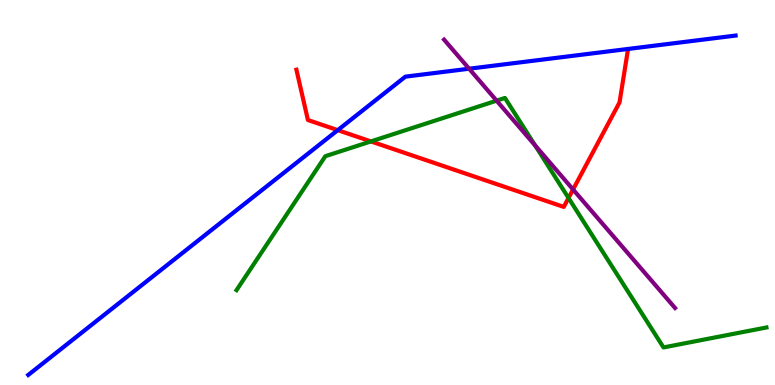[{'lines': ['blue', 'red'], 'intersections': [{'x': 4.36, 'y': 6.62}]}, {'lines': ['green', 'red'], 'intersections': [{'x': 4.79, 'y': 6.33}, {'x': 7.34, 'y': 4.86}]}, {'lines': ['purple', 'red'], 'intersections': [{'x': 7.39, 'y': 5.08}]}, {'lines': ['blue', 'green'], 'intersections': []}, {'lines': ['blue', 'purple'], 'intersections': [{'x': 6.05, 'y': 8.22}]}, {'lines': ['green', 'purple'], 'intersections': [{'x': 6.41, 'y': 7.39}, {'x': 6.9, 'y': 6.22}]}]